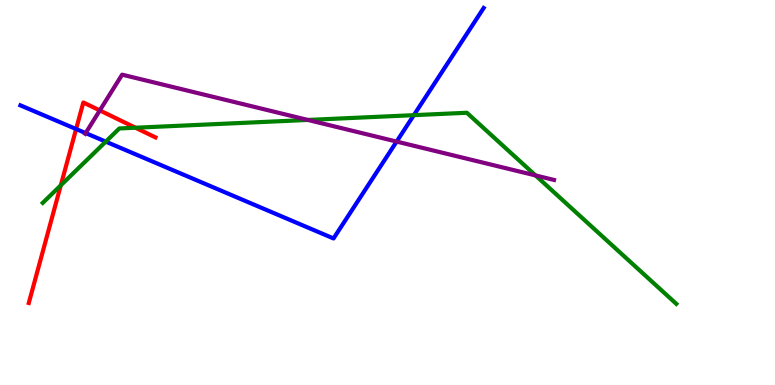[{'lines': ['blue', 'red'], 'intersections': [{'x': 0.982, 'y': 6.65}]}, {'lines': ['green', 'red'], 'intersections': [{'x': 0.784, 'y': 5.19}, {'x': 1.75, 'y': 6.68}]}, {'lines': ['purple', 'red'], 'intersections': [{'x': 1.29, 'y': 7.13}]}, {'lines': ['blue', 'green'], 'intersections': [{'x': 1.36, 'y': 6.32}, {'x': 5.34, 'y': 7.01}]}, {'lines': ['blue', 'purple'], 'intersections': [{'x': 1.11, 'y': 6.54}, {'x': 5.12, 'y': 6.32}]}, {'lines': ['green', 'purple'], 'intersections': [{'x': 3.97, 'y': 6.88}, {'x': 6.91, 'y': 5.44}]}]